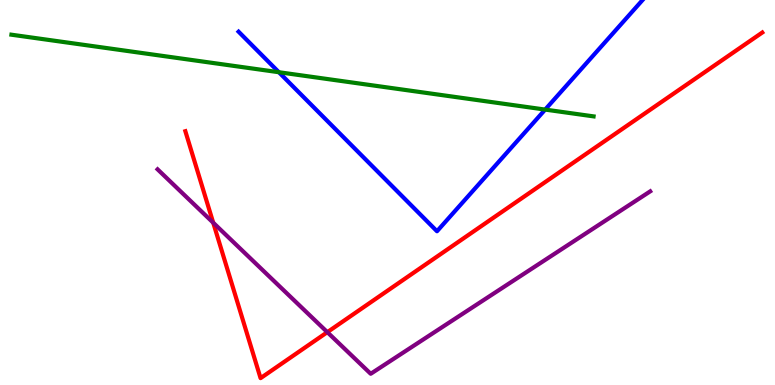[{'lines': ['blue', 'red'], 'intersections': []}, {'lines': ['green', 'red'], 'intersections': []}, {'lines': ['purple', 'red'], 'intersections': [{'x': 2.75, 'y': 4.22}, {'x': 4.22, 'y': 1.37}]}, {'lines': ['blue', 'green'], 'intersections': [{'x': 3.6, 'y': 8.12}, {'x': 7.03, 'y': 7.15}]}, {'lines': ['blue', 'purple'], 'intersections': []}, {'lines': ['green', 'purple'], 'intersections': []}]